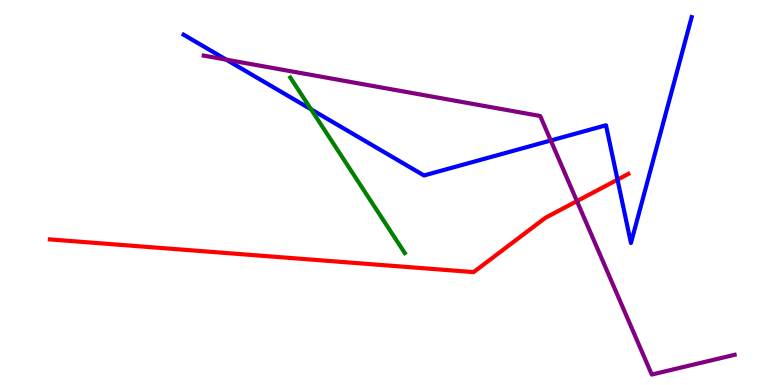[{'lines': ['blue', 'red'], 'intersections': [{'x': 7.97, 'y': 5.33}]}, {'lines': ['green', 'red'], 'intersections': []}, {'lines': ['purple', 'red'], 'intersections': [{'x': 7.44, 'y': 4.78}]}, {'lines': ['blue', 'green'], 'intersections': [{'x': 4.01, 'y': 7.16}]}, {'lines': ['blue', 'purple'], 'intersections': [{'x': 2.92, 'y': 8.45}, {'x': 7.11, 'y': 6.35}]}, {'lines': ['green', 'purple'], 'intersections': []}]